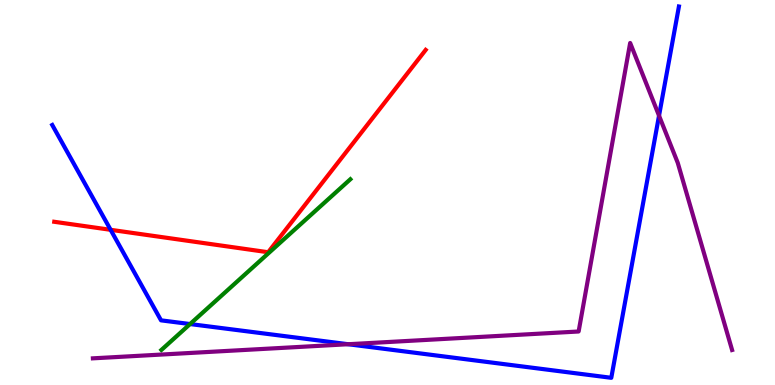[{'lines': ['blue', 'red'], 'intersections': [{'x': 1.43, 'y': 4.03}]}, {'lines': ['green', 'red'], 'intersections': []}, {'lines': ['purple', 'red'], 'intersections': []}, {'lines': ['blue', 'green'], 'intersections': [{'x': 2.45, 'y': 1.58}]}, {'lines': ['blue', 'purple'], 'intersections': [{'x': 4.49, 'y': 1.06}, {'x': 8.5, 'y': 7.0}]}, {'lines': ['green', 'purple'], 'intersections': []}]